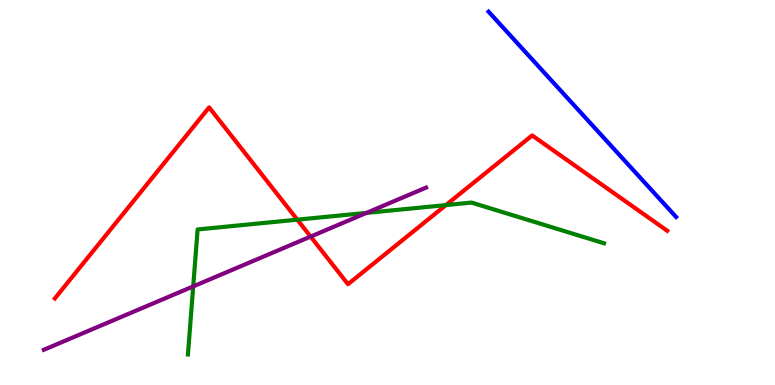[{'lines': ['blue', 'red'], 'intersections': []}, {'lines': ['green', 'red'], 'intersections': [{'x': 3.84, 'y': 4.29}, {'x': 5.75, 'y': 4.67}]}, {'lines': ['purple', 'red'], 'intersections': [{'x': 4.01, 'y': 3.85}]}, {'lines': ['blue', 'green'], 'intersections': []}, {'lines': ['blue', 'purple'], 'intersections': []}, {'lines': ['green', 'purple'], 'intersections': [{'x': 2.49, 'y': 2.56}, {'x': 4.73, 'y': 4.47}]}]